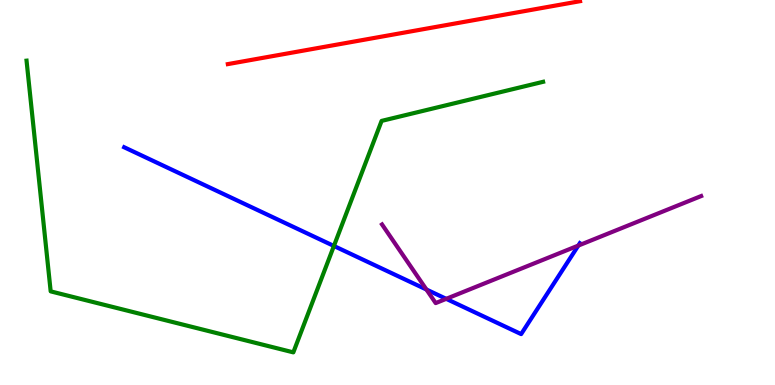[{'lines': ['blue', 'red'], 'intersections': []}, {'lines': ['green', 'red'], 'intersections': []}, {'lines': ['purple', 'red'], 'intersections': []}, {'lines': ['blue', 'green'], 'intersections': [{'x': 4.31, 'y': 3.61}]}, {'lines': ['blue', 'purple'], 'intersections': [{'x': 5.5, 'y': 2.48}, {'x': 5.76, 'y': 2.24}, {'x': 7.46, 'y': 3.62}]}, {'lines': ['green', 'purple'], 'intersections': []}]